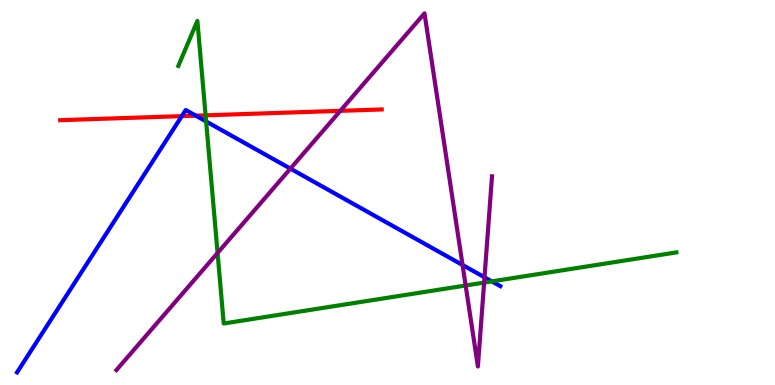[{'lines': ['blue', 'red'], 'intersections': [{'x': 2.35, 'y': 6.98}, {'x': 2.53, 'y': 7.0}]}, {'lines': ['green', 'red'], 'intersections': [{'x': 2.65, 'y': 7.0}]}, {'lines': ['purple', 'red'], 'intersections': [{'x': 4.39, 'y': 7.12}]}, {'lines': ['blue', 'green'], 'intersections': [{'x': 2.66, 'y': 6.85}, {'x': 6.35, 'y': 2.69}]}, {'lines': ['blue', 'purple'], 'intersections': [{'x': 3.75, 'y': 5.62}, {'x': 5.97, 'y': 3.12}, {'x': 6.25, 'y': 2.8}]}, {'lines': ['green', 'purple'], 'intersections': [{'x': 2.81, 'y': 3.43}, {'x': 6.01, 'y': 2.58}, {'x': 6.25, 'y': 2.66}]}]